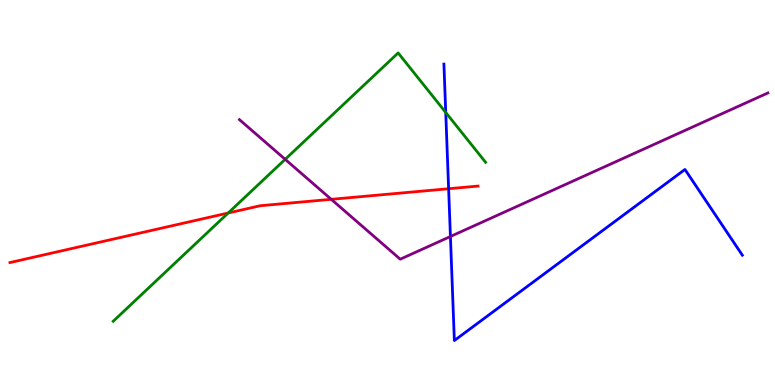[{'lines': ['blue', 'red'], 'intersections': [{'x': 5.79, 'y': 5.1}]}, {'lines': ['green', 'red'], 'intersections': [{'x': 2.94, 'y': 4.47}]}, {'lines': ['purple', 'red'], 'intersections': [{'x': 4.27, 'y': 4.82}]}, {'lines': ['blue', 'green'], 'intersections': [{'x': 5.75, 'y': 7.08}]}, {'lines': ['blue', 'purple'], 'intersections': [{'x': 5.81, 'y': 3.86}]}, {'lines': ['green', 'purple'], 'intersections': [{'x': 3.68, 'y': 5.86}]}]